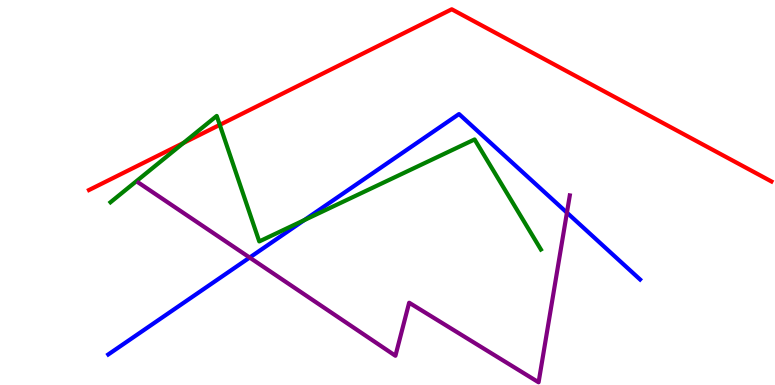[{'lines': ['blue', 'red'], 'intersections': []}, {'lines': ['green', 'red'], 'intersections': [{'x': 2.37, 'y': 6.29}, {'x': 2.84, 'y': 6.76}]}, {'lines': ['purple', 'red'], 'intersections': []}, {'lines': ['blue', 'green'], 'intersections': [{'x': 3.93, 'y': 4.28}]}, {'lines': ['blue', 'purple'], 'intersections': [{'x': 3.22, 'y': 3.31}, {'x': 7.32, 'y': 4.48}]}, {'lines': ['green', 'purple'], 'intersections': []}]